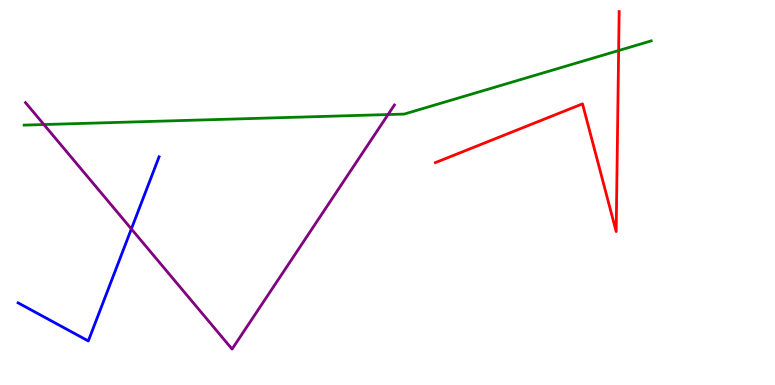[{'lines': ['blue', 'red'], 'intersections': []}, {'lines': ['green', 'red'], 'intersections': [{'x': 7.98, 'y': 8.69}]}, {'lines': ['purple', 'red'], 'intersections': []}, {'lines': ['blue', 'green'], 'intersections': []}, {'lines': ['blue', 'purple'], 'intersections': [{'x': 1.7, 'y': 4.05}]}, {'lines': ['green', 'purple'], 'intersections': [{'x': 0.566, 'y': 6.77}, {'x': 5.01, 'y': 7.02}]}]